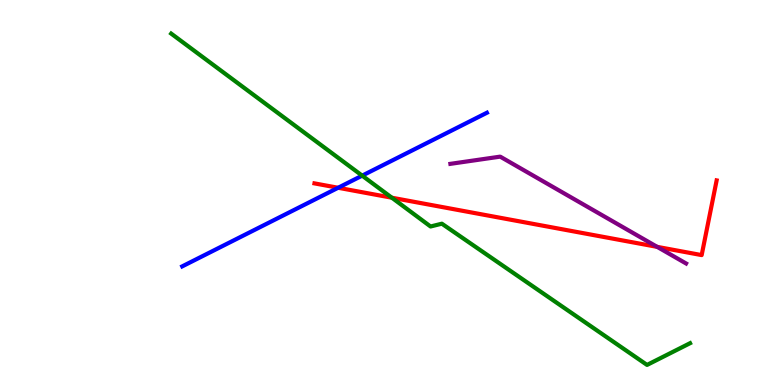[{'lines': ['blue', 'red'], 'intersections': [{'x': 4.36, 'y': 5.12}]}, {'lines': ['green', 'red'], 'intersections': [{'x': 5.06, 'y': 4.86}]}, {'lines': ['purple', 'red'], 'intersections': [{'x': 8.48, 'y': 3.59}]}, {'lines': ['blue', 'green'], 'intersections': [{'x': 4.67, 'y': 5.44}]}, {'lines': ['blue', 'purple'], 'intersections': []}, {'lines': ['green', 'purple'], 'intersections': []}]